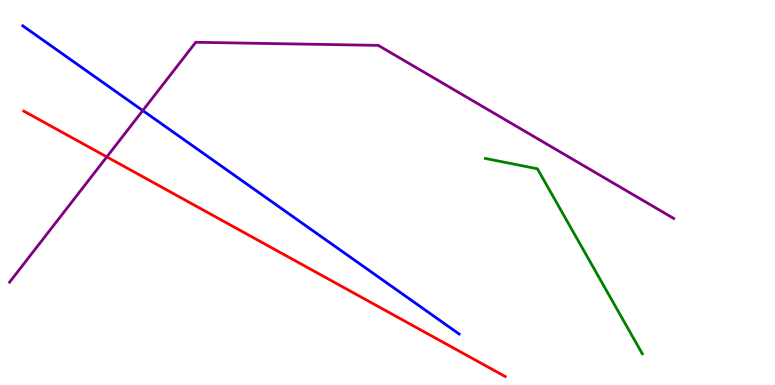[{'lines': ['blue', 'red'], 'intersections': []}, {'lines': ['green', 'red'], 'intersections': []}, {'lines': ['purple', 'red'], 'intersections': [{'x': 1.38, 'y': 5.93}]}, {'lines': ['blue', 'green'], 'intersections': []}, {'lines': ['blue', 'purple'], 'intersections': [{'x': 1.84, 'y': 7.13}]}, {'lines': ['green', 'purple'], 'intersections': []}]